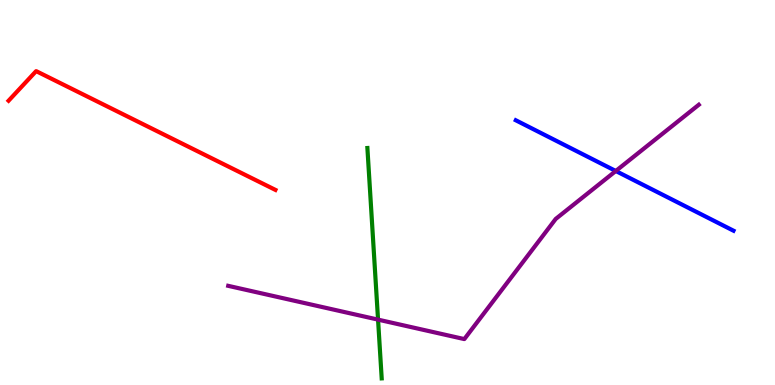[{'lines': ['blue', 'red'], 'intersections': []}, {'lines': ['green', 'red'], 'intersections': []}, {'lines': ['purple', 'red'], 'intersections': []}, {'lines': ['blue', 'green'], 'intersections': []}, {'lines': ['blue', 'purple'], 'intersections': [{'x': 7.95, 'y': 5.56}]}, {'lines': ['green', 'purple'], 'intersections': [{'x': 4.88, 'y': 1.7}]}]